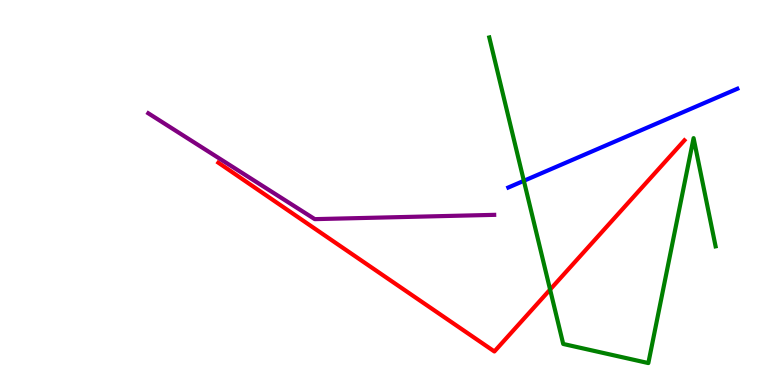[{'lines': ['blue', 'red'], 'intersections': []}, {'lines': ['green', 'red'], 'intersections': [{'x': 7.1, 'y': 2.48}]}, {'lines': ['purple', 'red'], 'intersections': []}, {'lines': ['blue', 'green'], 'intersections': [{'x': 6.76, 'y': 5.3}]}, {'lines': ['blue', 'purple'], 'intersections': []}, {'lines': ['green', 'purple'], 'intersections': []}]